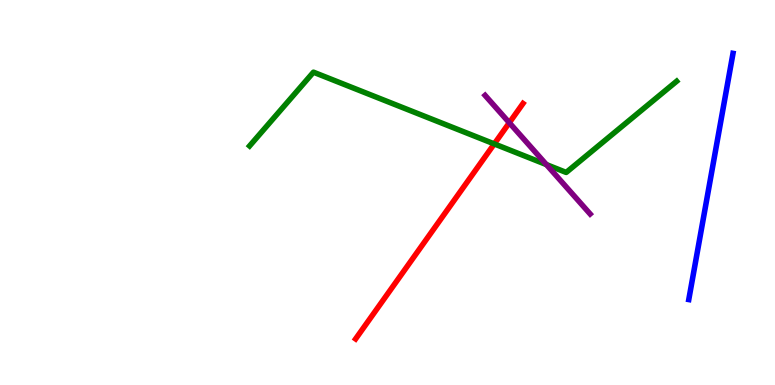[{'lines': ['blue', 'red'], 'intersections': []}, {'lines': ['green', 'red'], 'intersections': [{'x': 6.38, 'y': 6.26}]}, {'lines': ['purple', 'red'], 'intersections': [{'x': 6.57, 'y': 6.81}]}, {'lines': ['blue', 'green'], 'intersections': []}, {'lines': ['blue', 'purple'], 'intersections': []}, {'lines': ['green', 'purple'], 'intersections': [{'x': 7.05, 'y': 5.73}]}]